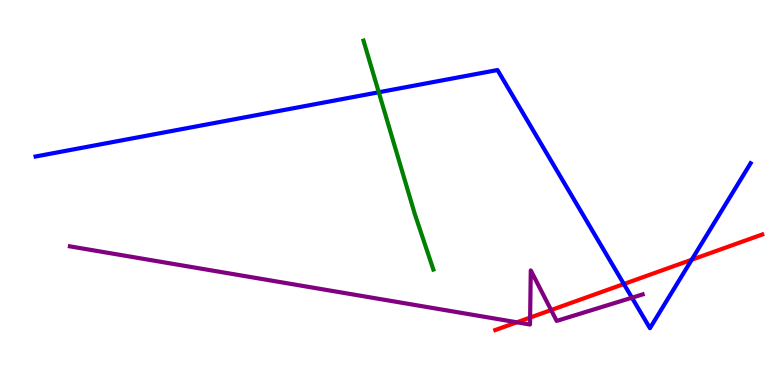[{'lines': ['blue', 'red'], 'intersections': [{'x': 8.05, 'y': 2.62}, {'x': 8.93, 'y': 3.25}]}, {'lines': ['green', 'red'], 'intersections': []}, {'lines': ['purple', 'red'], 'intersections': [{'x': 6.67, 'y': 1.63}, {'x': 6.84, 'y': 1.75}, {'x': 7.11, 'y': 1.95}]}, {'lines': ['blue', 'green'], 'intersections': [{'x': 4.89, 'y': 7.6}]}, {'lines': ['blue', 'purple'], 'intersections': [{'x': 8.15, 'y': 2.27}]}, {'lines': ['green', 'purple'], 'intersections': []}]